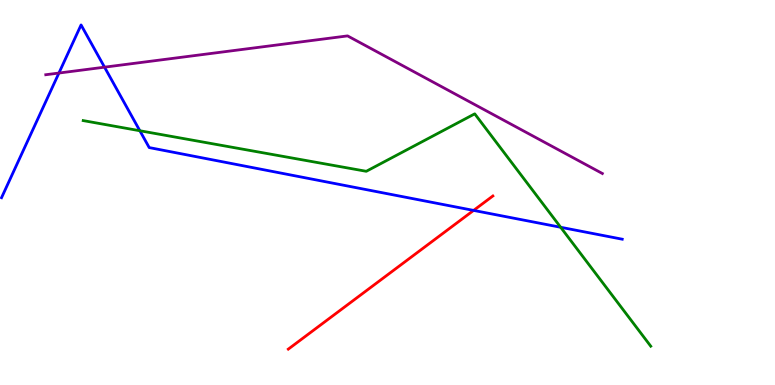[{'lines': ['blue', 'red'], 'intersections': [{'x': 6.11, 'y': 4.53}]}, {'lines': ['green', 'red'], 'intersections': []}, {'lines': ['purple', 'red'], 'intersections': []}, {'lines': ['blue', 'green'], 'intersections': [{'x': 1.8, 'y': 6.6}, {'x': 7.23, 'y': 4.1}]}, {'lines': ['blue', 'purple'], 'intersections': [{'x': 0.76, 'y': 8.1}, {'x': 1.35, 'y': 8.26}]}, {'lines': ['green', 'purple'], 'intersections': []}]